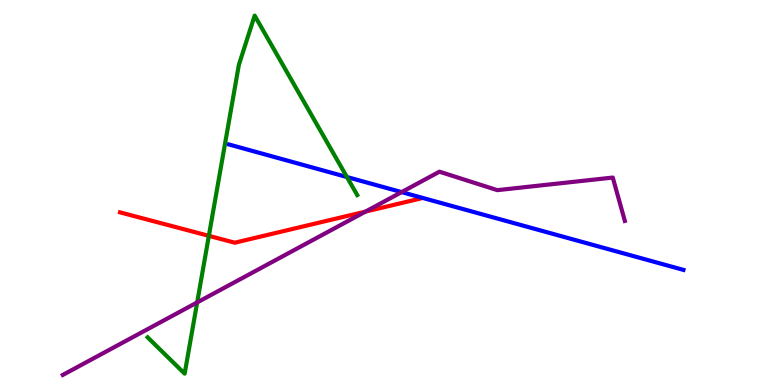[{'lines': ['blue', 'red'], 'intersections': []}, {'lines': ['green', 'red'], 'intersections': [{'x': 2.69, 'y': 3.87}]}, {'lines': ['purple', 'red'], 'intersections': [{'x': 4.72, 'y': 4.5}]}, {'lines': ['blue', 'green'], 'intersections': [{'x': 4.48, 'y': 5.4}]}, {'lines': ['blue', 'purple'], 'intersections': [{'x': 5.18, 'y': 5.01}]}, {'lines': ['green', 'purple'], 'intersections': [{'x': 2.54, 'y': 2.14}]}]